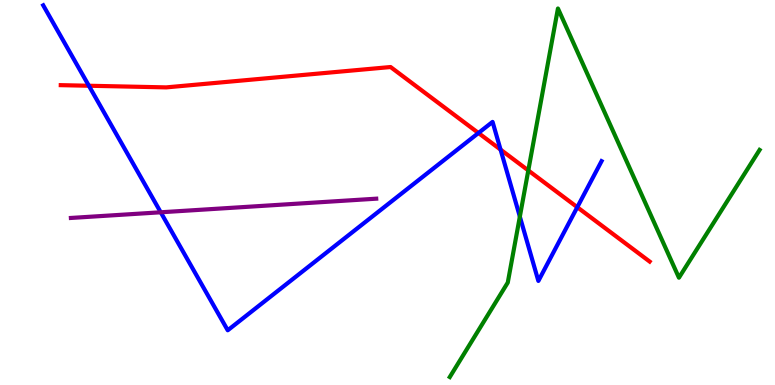[{'lines': ['blue', 'red'], 'intersections': [{'x': 1.15, 'y': 7.77}, {'x': 6.17, 'y': 6.55}, {'x': 6.46, 'y': 6.11}, {'x': 7.45, 'y': 4.62}]}, {'lines': ['green', 'red'], 'intersections': [{'x': 6.82, 'y': 5.57}]}, {'lines': ['purple', 'red'], 'intersections': []}, {'lines': ['blue', 'green'], 'intersections': [{'x': 6.71, 'y': 4.37}]}, {'lines': ['blue', 'purple'], 'intersections': [{'x': 2.07, 'y': 4.49}]}, {'lines': ['green', 'purple'], 'intersections': []}]